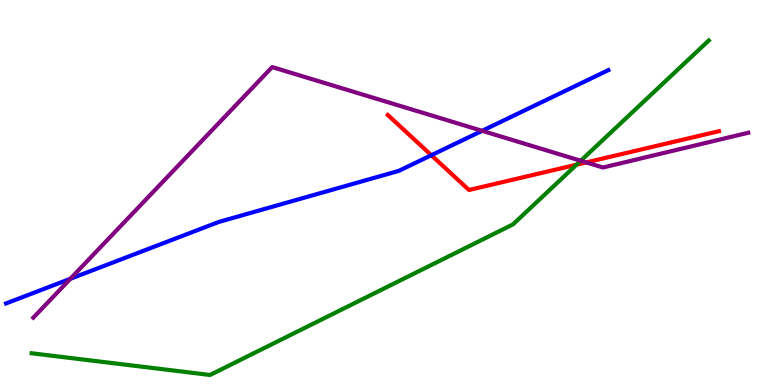[{'lines': ['blue', 'red'], 'intersections': [{'x': 5.57, 'y': 5.97}]}, {'lines': ['green', 'red'], 'intersections': [{'x': 7.44, 'y': 5.72}]}, {'lines': ['purple', 'red'], 'intersections': [{'x': 7.56, 'y': 5.78}]}, {'lines': ['blue', 'green'], 'intersections': []}, {'lines': ['blue', 'purple'], 'intersections': [{'x': 0.908, 'y': 2.76}, {'x': 6.22, 'y': 6.6}]}, {'lines': ['green', 'purple'], 'intersections': [{'x': 7.49, 'y': 5.82}]}]